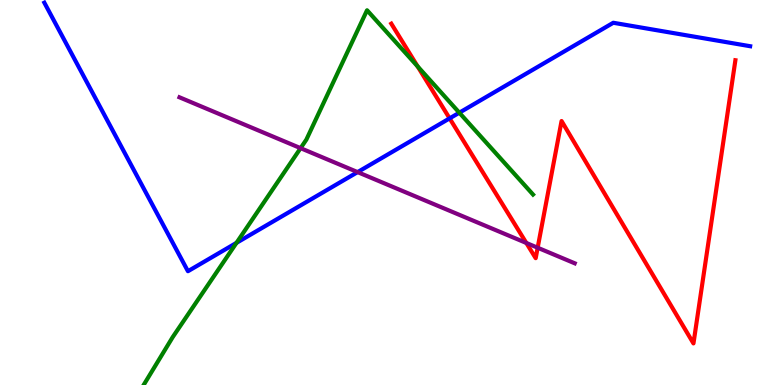[{'lines': ['blue', 'red'], 'intersections': [{'x': 5.8, 'y': 6.93}]}, {'lines': ['green', 'red'], 'intersections': [{'x': 5.39, 'y': 8.28}]}, {'lines': ['purple', 'red'], 'intersections': [{'x': 6.79, 'y': 3.69}, {'x': 6.94, 'y': 3.57}]}, {'lines': ['blue', 'green'], 'intersections': [{'x': 3.05, 'y': 3.69}, {'x': 5.93, 'y': 7.07}]}, {'lines': ['blue', 'purple'], 'intersections': [{'x': 4.61, 'y': 5.53}]}, {'lines': ['green', 'purple'], 'intersections': [{'x': 3.88, 'y': 6.15}]}]